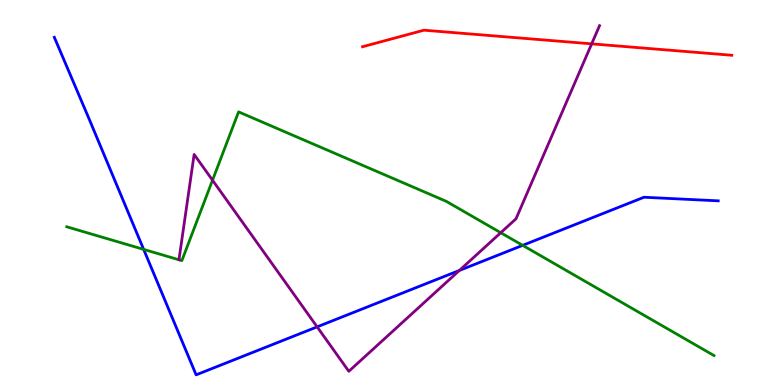[{'lines': ['blue', 'red'], 'intersections': []}, {'lines': ['green', 'red'], 'intersections': []}, {'lines': ['purple', 'red'], 'intersections': [{'x': 7.63, 'y': 8.86}]}, {'lines': ['blue', 'green'], 'intersections': [{'x': 1.85, 'y': 3.52}, {'x': 6.74, 'y': 3.63}]}, {'lines': ['blue', 'purple'], 'intersections': [{'x': 4.09, 'y': 1.51}, {'x': 5.93, 'y': 2.98}]}, {'lines': ['green', 'purple'], 'intersections': [{'x': 2.74, 'y': 5.32}, {'x': 6.46, 'y': 3.96}]}]